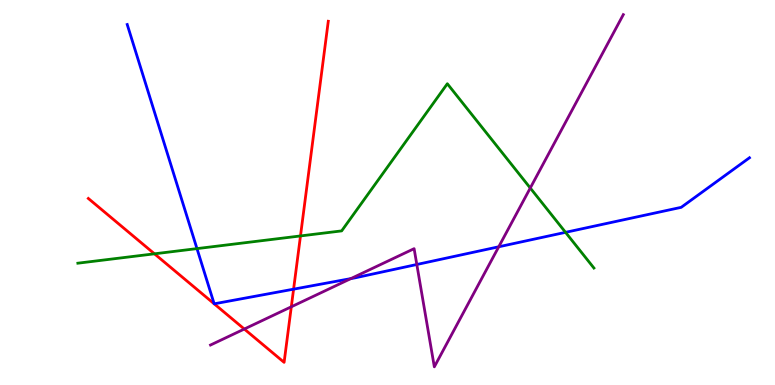[{'lines': ['blue', 'red'], 'intersections': [{'x': 2.76, 'y': 2.11}, {'x': 2.76, 'y': 2.11}, {'x': 3.79, 'y': 2.49}]}, {'lines': ['green', 'red'], 'intersections': [{'x': 1.99, 'y': 3.41}, {'x': 3.88, 'y': 3.87}]}, {'lines': ['purple', 'red'], 'intersections': [{'x': 3.15, 'y': 1.45}, {'x': 3.76, 'y': 2.03}]}, {'lines': ['blue', 'green'], 'intersections': [{'x': 2.54, 'y': 3.54}, {'x': 7.3, 'y': 3.97}]}, {'lines': ['blue', 'purple'], 'intersections': [{'x': 4.53, 'y': 2.76}, {'x': 5.38, 'y': 3.13}, {'x': 6.44, 'y': 3.59}]}, {'lines': ['green', 'purple'], 'intersections': [{'x': 6.84, 'y': 5.12}]}]